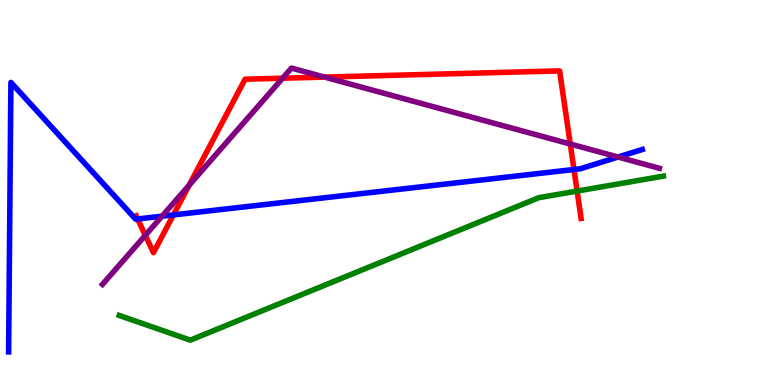[{'lines': ['blue', 'red'], 'intersections': [{'x': 1.78, 'y': 4.31}, {'x': 2.24, 'y': 4.42}, {'x': 7.41, 'y': 5.6}]}, {'lines': ['green', 'red'], 'intersections': [{'x': 7.45, 'y': 5.04}]}, {'lines': ['purple', 'red'], 'intersections': [{'x': 1.88, 'y': 3.89}, {'x': 2.44, 'y': 5.19}, {'x': 3.65, 'y': 7.97}, {'x': 4.19, 'y': 8.0}, {'x': 7.36, 'y': 6.26}]}, {'lines': ['blue', 'green'], 'intersections': []}, {'lines': ['blue', 'purple'], 'intersections': [{'x': 2.09, 'y': 4.38}, {'x': 7.97, 'y': 5.92}]}, {'lines': ['green', 'purple'], 'intersections': []}]